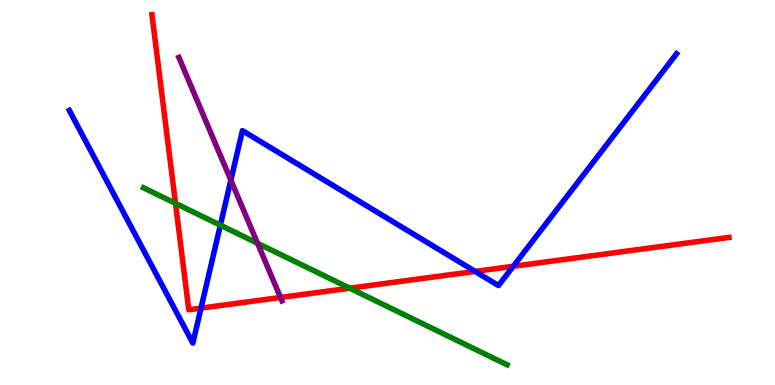[{'lines': ['blue', 'red'], 'intersections': [{'x': 2.59, 'y': 2.0}, {'x': 6.13, 'y': 2.95}, {'x': 6.62, 'y': 3.08}]}, {'lines': ['green', 'red'], 'intersections': [{'x': 2.26, 'y': 4.72}, {'x': 4.51, 'y': 2.51}]}, {'lines': ['purple', 'red'], 'intersections': [{'x': 3.62, 'y': 2.27}]}, {'lines': ['blue', 'green'], 'intersections': [{'x': 2.84, 'y': 4.15}]}, {'lines': ['blue', 'purple'], 'intersections': [{'x': 2.98, 'y': 5.32}]}, {'lines': ['green', 'purple'], 'intersections': [{'x': 3.32, 'y': 3.68}]}]